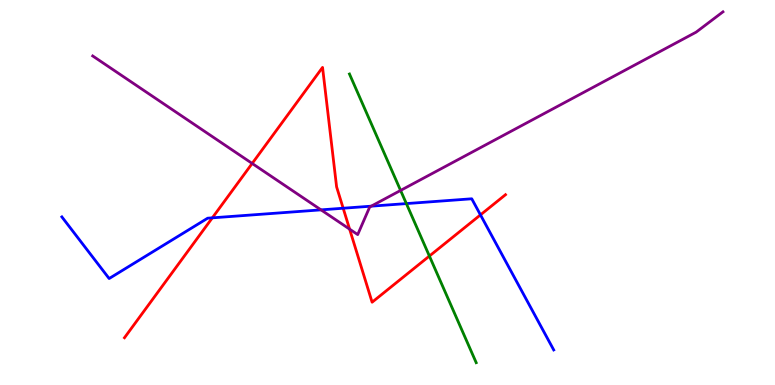[{'lines': ['blue', 'red'], 'intersections': [{'x': 2.74, 'y': 4.34}, {'x': 4.43, 'y': 4.59}, {'x': 6.2, 'y': 4.42}]}, {'lines': ['green', 'red'], 'intersections': [{'x': 5.54, 'y': 3.35}]}, {'lines': ['purple', 'red'], 'intersections': [{'x': 3.25, 'y': 5.75}, {'x': 4.51, 'y': 4.05}]}, {'lines': ['blue', 'green'], 'intersections': [{'x': 5.24, 'y': 4.71}]}, {'lines': ['blue', 'purple'], 'intersections': [{'x': 4.14, 'y': 4.55}, {'x': 4.79, 'y': 4.64}]}, {'lines': ['green', 'purple'], 'intersections': [{'x': 5.17, 'y': 5.05}]}]